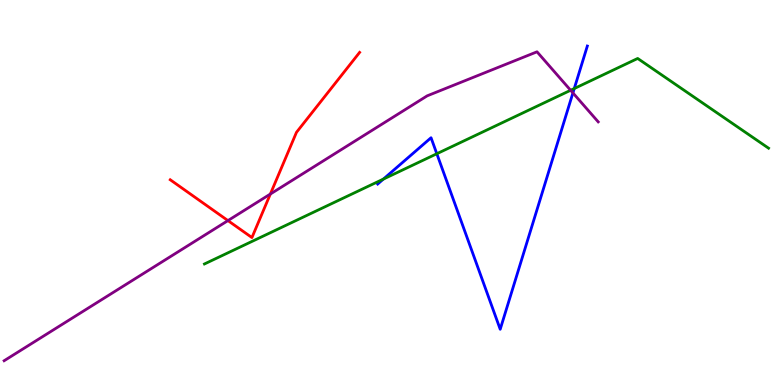[{'lines': ['blue', 'red'], 'intersections': []}, {'lines': ['green', 'red'], 'intersections': []}, {'lines': ['purple', 'red'], 'intersections': [{'x': 2.94, 'y': 4.27}, {'x': 3.49, 'y': 4.96}]}, {'lines': ['blue', 'green'], 'intersections': [{'x': 4.95, 'y': 5.35}, {'x': 5.64, 'y': 6.01}, {'x': 7.41, 'y': 7.7}]}, {'lines': ['blue', 'purple'], 'intersections': [{'x': 7.39, 'y': 7.59}]}, {'lines': ['green', 'purple'], 'intersections': [{'x': 7.36, 'y': 7.66}]}]